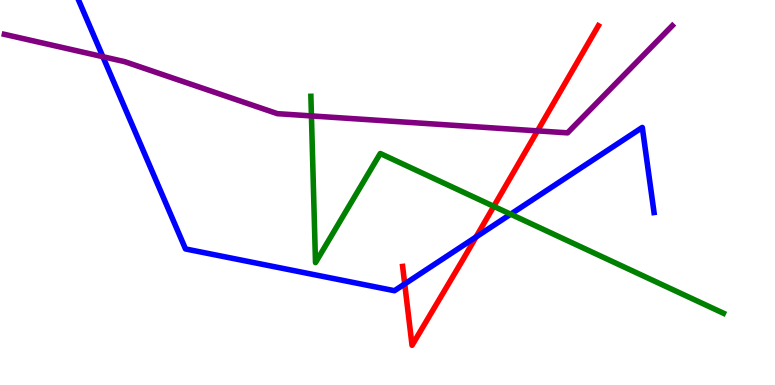[{'lines': ['blue', 'red'], 'intersections': [{'x': 5.22, 'y': 2.62}, {'x': 6.14, 'y': 3.85}]}, {'lines': ['green', 'red'], 'intersections': [{'x': 6.37, 'y': 4.64}]}, {'lines': ['purple', 'red'], 'intersections': [{'x': 6.94, 'y': 6.6}]}, {'lines': ['blue', 'green'], 'intersections': [{'x': 6.59, 'y': 4.44}]}, {'lines': ['blue', 'purple'], 'intersections': [{'x': 1.33, 'y': 8.53}]}, {'lines': ['green', 'purple'], 'intersections': [{'x': 4.02, 'y': 6.99}]}]